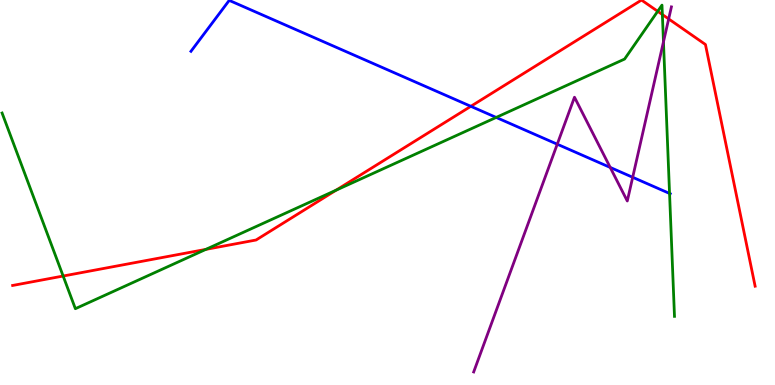[{'lines': ['blue', 'red'], 'intersections': [{'x': 6.08, 'y': 7.24}]}, {'lines': ['green', 'red'], 'intersections': [{'x': 0.815, 'y': 2.83}, {'x': 2.66, 'y': 3.52}, {'x': 4.34, 'y': 5.06}, {'x': 8.49, 'y': 9.71}, {'x': 8.55, 'y': 9.62}]}, {'lines': ['purple', 'red'], 'intersections': [{'x': 8.63, 'y': 9.51}]}, {'lines': ['blue', 'green'], 'intersections': [{'x': 6.4, 'y': 6.95}, {'x': 8.64, 'y': 4.98}]}, {'lines': ['blue', 'purple'], 'intersections': [{'x': 7.19, 'y': 6.25}, {'x': 7.87, 'y': 5.65}, {'x': 8.16, 'y': 5.4}]}, {'lines': ['green', 'purple'], 'intersections': [{'x': 8.56, 'y': 8.91}]}]